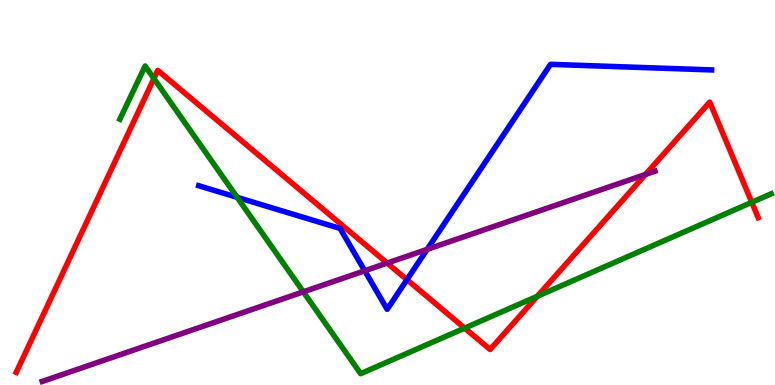[{'lines': ['blue', 'red'], 'intersections': [{'x': 5.25, 'y': 2.74}]}, {'lines': ['green', 'red'], 'intersections': [{'x': 1.99, 'y': 7.96}, {'x': 6.0, 'y': 1.48}, {'x': 6.93, 'y': 2.3}, {'x': 9.7, 'y': 4.75}]}, {'lines': ['purple', 'red'], 'intersections': [{'x': 5.0, 'y': 3.17}, {'x': 8.33, 'y': 5.47}]}, {'lines': ['blue', 'green'], 'intersections': [{'x': 3.06, 'y': 4.87}]}, {'lines': ['blue', 'purple'], 'intersections': [{'x': 4.71, 'y': 2.97}, {'x': 5.51, 'y': 3.52}]}, {'lines': ['green', 'purple'], 'intersections': [{'x': 3.91, 'y': 2.42}]}]